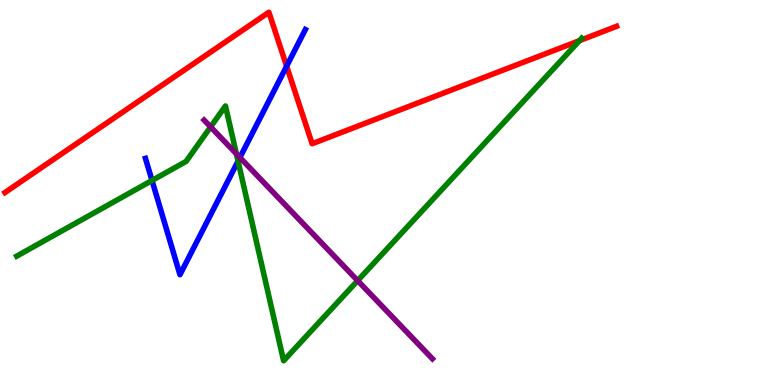[{'lines': ['blue', 'red'], 'intersections': [{'x': 3.7, 'y': 8.28}]}, {'lines': ['green', 'red'], 'intersections': [{'x': 7.48, 'y': 8.94}]}, {'lines': ['purple', 'red'], 'intersections': []}, {'lines': ['blue', 'green'], 'intersections': [{'x': 1.96, 'y': 5.31}, {'x': 3.07, 'y': 5.81}]}, {'lines': ['blue', 'purple'], 'intersections': [{'x': 3.1, 'y': 5.91}]}, {'lines': ['green', 'purple'], 'intersections': [{'x': 2.72, 'y': 6.7}, {'x': 3.05, 'y': 6.0}, {'x': 4.61, 'y': 2.71}]}]